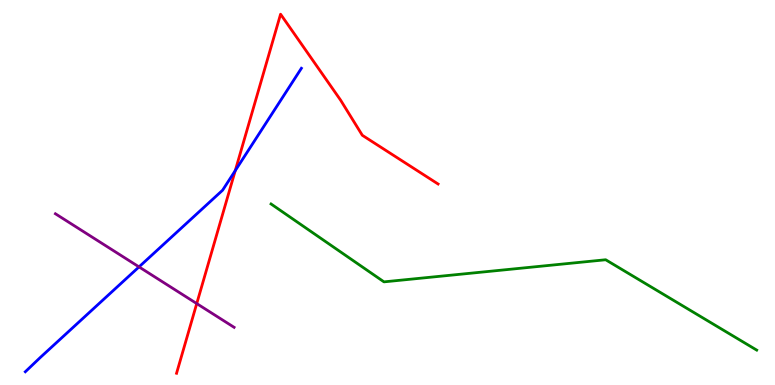[{'lines': ['blue', 'red'], 'intersections': [{'x': 3.04, 'y': 5.57}]}, {'lines': ['green', 'red'], 'intersections': []}, {'lines': ['purple', 'red'], 'intersections': [{'x': 2.54, 'y': 2.11}]}, {'lines': ['blue', 'green'], 'intersections': []}, {'lines': ['blue', 'purple'], 'intersections': [{'x': 1.79, 'y': 3.07}]}, {'lines': ['green', 'purple'], 'intersections': []}]